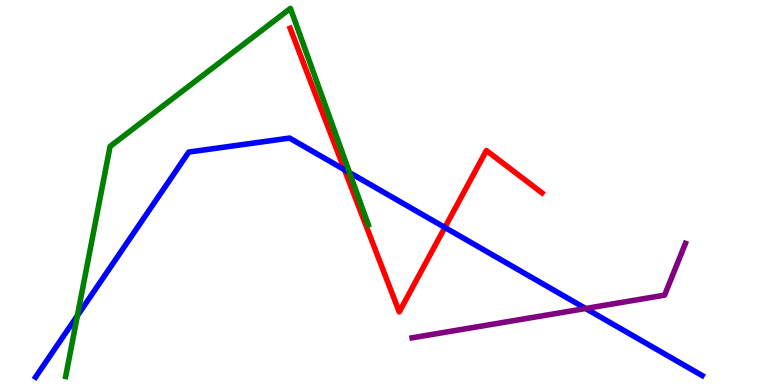[{'lines': ['blue', 'red'], 'intersections': [{'x': 4.45, 'y': 5.59}, {'x': 5.74, 'y': 4.09}]}, {'lines': ['green', 'red'], 'intersections': []}, {'lines': ['purple', 'red'], 'intersections': []}, {'lines': ['blue', 'green'], 'intersections': [{'x': 0.999, 'y': 1.8}, {'x': 4.51, 'y': 5.52}]}, {'lines': ['blue', 'purple'], 'intersections': [{'x': 7.56, 'y': 1.99}]}, {'lines': ['green', 'purple'], 'intersections': []}]